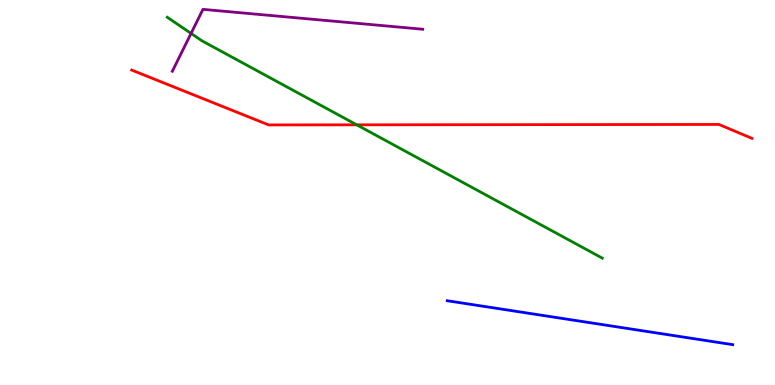[{'lines': ['blue', 'red'], 'intersections': []}, {'lines': ['green', 'red'], 'intersections': [{'x': 4.6, 'y': 6.76}]}, {'lines': ['purple', 'red'], 'intersections': []}, {'lines': ['blue', 'green'], 'intersections': []}, {'lines': ['blue', 'purple'], 'intersections': []}, {'lines': ['green', 'purple'], 'intersections': [{'x': 2.47, 'y': 9.13}]}]